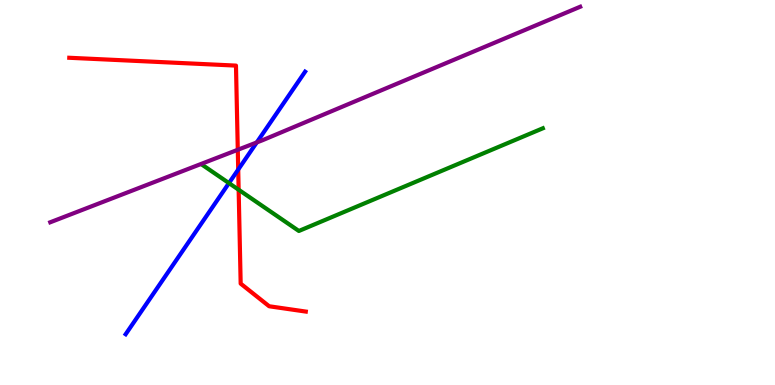[{'lines': ['blue', 'red'], 'intersections': [{'x': 3.07, 'y': 5.6}]}, {'lines': ['green', 'red'], 'intersections': [{'x': 3.08, 'y': 5.07}]}, {'lines': ['purple', 'red'], 'intersections': [{'x': 3.07, 'y': 6.11}]}, {'lines': ['blue', 'green'], 'intersections': [{'x': 2.95, 'y': 5.24}]}, {'lines': ['blue', 'purple'], 'intersections': [{'x': 3.31, 'y': 6.3}]}, {'lines': ['green', 'purple'], 'intersections': []}]